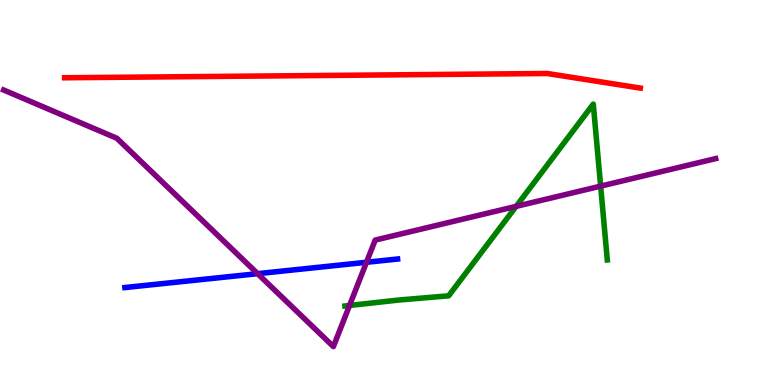[{'lines': ['blue', 'red'], 'intersections': []}, {'lines': ['green', 'red'], 'intersections': []}, {'lines': ['purple', 'red'], 'intersections': []}, {'lines': ['blue', 'green'], 'intersections': []}, {'lines': ['blue', 'purple'], 'intersections': [{'x': 3.32, 'y': 2.89}, {'x': 4.73, 'y': 3.19}]}, {'lines': ['green', 'purple'], 'intersections': [{'x': 4.51, 'y': 2.07}, {'x': 6.66, 'y': 4.64}, {'x': 7.75, 'y': 5.17}]}]